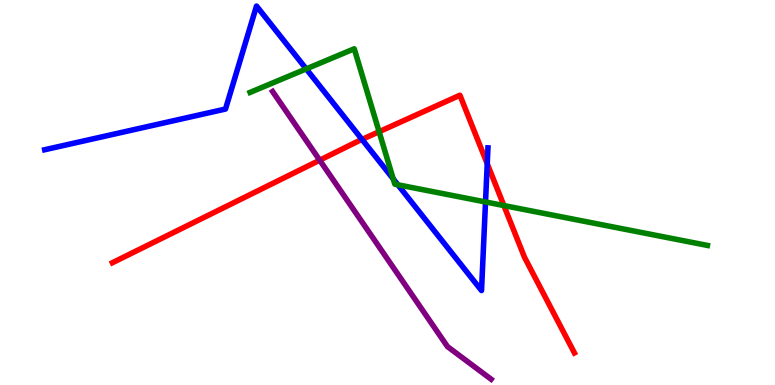[{'lines': ['blue', 'red'], 'intersections': [{'x': 4.67, 'y': 6.38}, {'x': 6.29, 'y': 5.75}]}, {'lines': ['green', 'red'], 'intersections': [{'x': 4.89, 'y': 6.58}, {'x': 6.5, 'y': 4.66}]}, {'lines': ['purple', 'red'], 'intersections': [{'x': 4.13, 'y': 5.84}]}, {'lines': ['blue', 'green'], 'intersections': [{'x': 3.95, 'y': 8.21}, {'x': 5.07, 'y': 5.35}, {'x': 5.13, 'y': 5.2}, {'x': 6.26, 'y': 4.75}]}, {'lines': ['blue', 'purple'], 'intersections': []}, {'lines': ['green', 'purple'], 'intersections': []}]